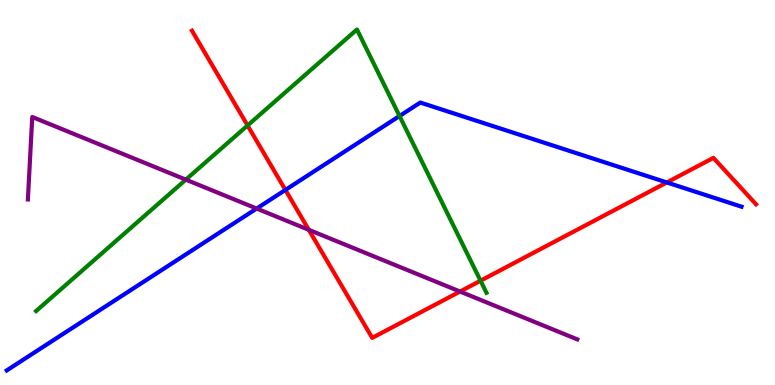[{'lines': ['blue', 'red'], 'intersections': [{'x': 3.68, 'y': 5.07}, {'x': 8.6, 'y': 5.26}]}, {'lines': ['green', 'red'], 'intersections': [{'x': 3.19, 'y': 6.74}, {'x': 6.2, 'y': 2.71}]}, {'lines': ['purple', 'red'], 'intersections': [{'x': 3.98, 'y': 4.03}, {'x': 5.94, 'y': 2.43}]}, {'lines': ['blue', 'green'], 'intersections': [{'x': 5.16, 'y': 6.99}]}, {'lines': ['blue', 'purple'], 'intersections': [{'x': 3.31, 'y': 4.58}]}, {'lines': ['green', 'purple'], 'intersections': [{'x': 2.4, 'y': 5.33}]}]